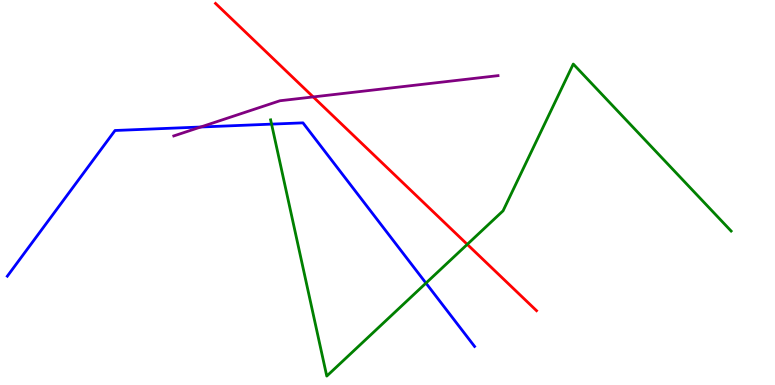[{'lines': ['blue', 'red'], 'intersections': []}, {'lines': ['green', 'red'], 'intersections': [{'x': 6.03, 'y': 3.65}]}, {'lines': ['purple', 'red'], 'intersections': [{'x': 4.04, 'y': 7.48}]}, {'lines': ['blue', 'green'], 'intersections': [{'x': 3.5, 'y': 6.78}, {'x': 5.5, 'y': 2.65}]}, {'lines': ['blue', 'purple'], 'intersections': [{'x': 2.59, 'y': 6.7}]}, {'lines': ['green', 'purple'], 'intersections': []}]